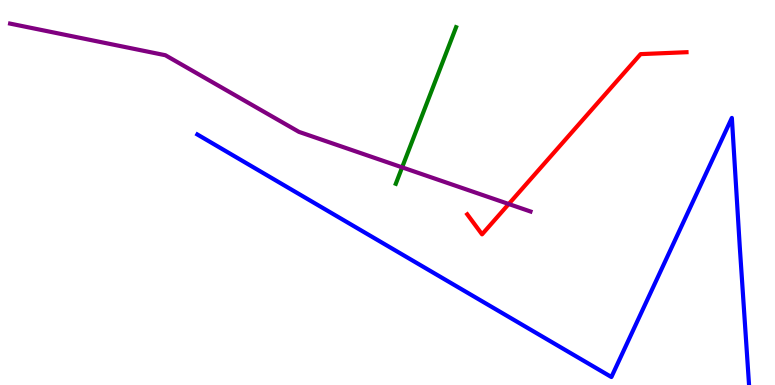[{'lines': ['blue', 'red'], 'intersections': []}, {'lines': ['green', 'red'], 'intersections': []}, {'lines': ['purple', 'red'], 'intersections': [{'x': 6.56, 'y': 4.7}]}, {'lines': ['blue', 'green'], 'intersections': []}, {'lines': ['blue', 'purple'], 'intersections': []}, {'lines': ['green', 'purple'], 'intersections': [{'x': 5.19, 'y': 5.65}]}]